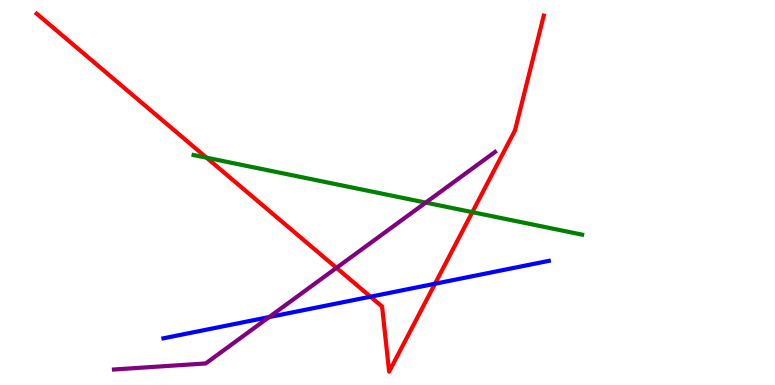[{'lines': ['blue', 'red'], 'intersections': [{'x': 4.78, 'y': 2.29}, {'x': 5.61, 'y': 2.63}]}, {'lines': ['green', 'red'], 'intersections': [{'x': 2.67, 'y': 5.9}, {'x': 6.09, 'y': 4.49}]}, {'lines': ['purple', 'red'], 'intersections': [{'x': 4.34, 'y': 3.04}]}, {'lines': ['blue', 'green'], 'intersections': []}, {'lines': ['blue', 'purple'], 'intersections': [{'x': 3.47, 'y': 1.76}]}, {'lines': ['green', 'purple'], 'intersections': [{'x': 5.49, 'y': 4.74}]}]